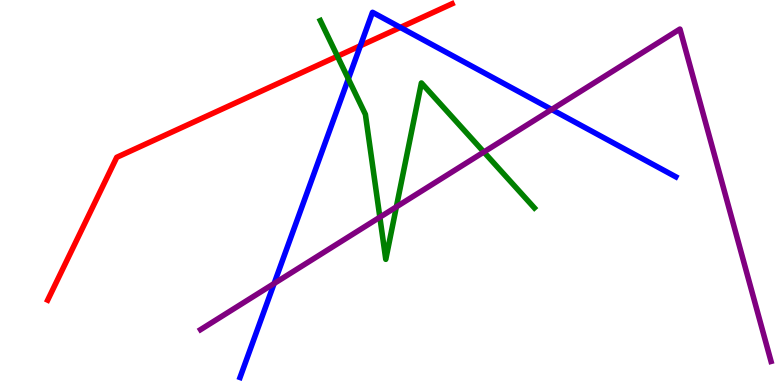[{'lines': ['blue', 'red'], 'intersections': [{'x': 4.65, 'y': 8.81}, {'x': 5.17, 'y': 9.29}]}, {'lines': ['green', 'red'], 'intersections': [{'x': 4.35, 'y': 8.54}]}, {'lines': ['purple', 'red'], 'intersections': []}, {'lines': ['blue', 'green'], 'intersections': [{'x': 4.49, 'y': 7.95}]}, {'lines': ['blue', 'purple'], 'intersections': [{'x': 3.54, 'y': 2.64}, {'x': 7.12, 'y': 7.16}]}, {'lines': ['green', 'purple'], 'intersections': [{'x': 4.9, 'y': 4.36}, {'x': 5.11, 'y': 4.63}, {'x': 6.24, 'y': 6.05}]}]